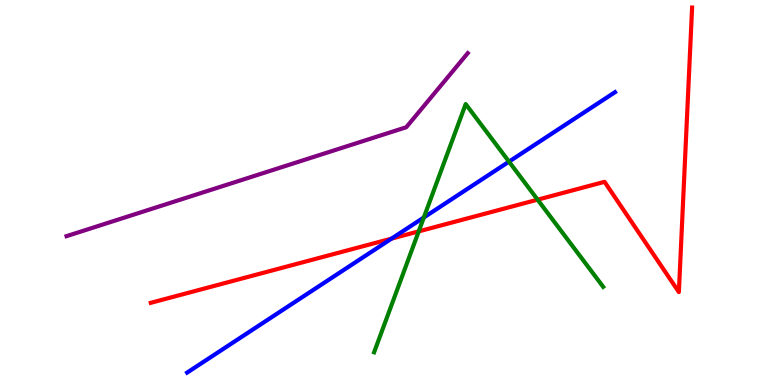[{'lines': ['blue', 'red'], 'intersections': [{'x': 5.05, 'y': 3.8}]}, {'lines': ['green', 'red'], 'intersections': [{'x': 5.4, 'y': 3.99}, {'x': 6.94, 'y': 4.81}]}, {'lines': ['purple', 'red'], 'intersections': []}, {'lines': ['blue', 'green'], 'intersections': [{'x': 5.47, 'y': 4.35}, {'x': 6.57, 'y': 5.8}]}, {'lines': ['blue', 'purple'], 'intersections': []}, {'lines': ['green', 'purple'], 'intersections': []}]